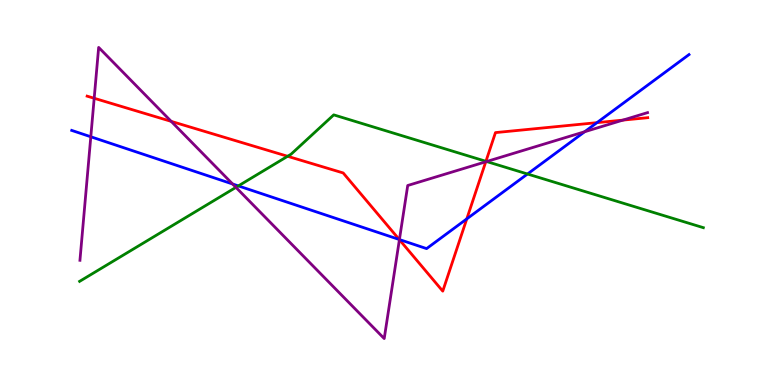[{'lines': ['blue', 'red'], 'intersections': [{'x': 5.15, 'y': 3.78}, {'x': 6.02, 'y': 4.31}, {'x': 7.7, 'y': 6.81}]}, {'lines': ['green', 'red'], 'intersections': [{'x': 3.71, 'y': 5.94}, {'x': 6.27, 'y': 5.81}]}, {'lines': ['purple', 'red'], 'intersections': [{'x': 1.22, 'y': 7.45}, {'x': 2.21, 'y': 6.85}, {'x': 5.15, 'y': 3.77}, {'x': 6.27, 'y': 5.8}, {'x': 8.04, 'y': 6.88}]}, {'lines': ['blue', 'green'], 'intersections': [{'x': 3.08, 'y': 5.17}, {'x': 6.81, 'y': 5.48}]}, {'lines': ['blue', 'purple'], 'intersections': [{'x': 1.17, 'y': 6.45}, {'x': 3.0, 'y': 5.22}, {'x': 5.15, 'y': 3.78}, {'x': 7.54, 'y': 6.58}]}, {'lines': ['green', 'purple'], 'intersections': [{'x': 3.04, 'y': 5.13}, {'x': 6.28, 'y': 5.8}]}]